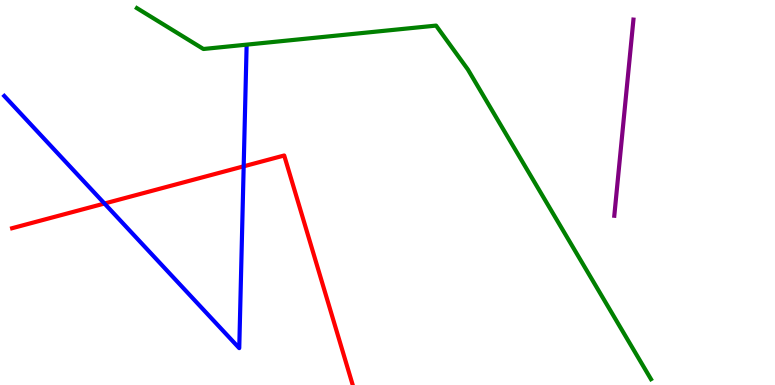[{'lines': ['blue', 'red'], 'intersections': [{'x': 1.35, 'y': 4.71}, {'x': 3.14, 'y': 5.68}]}, {'lines': ['green', 'red'], 'intersections': []}, {'lines': ['purple', 'red'], 'intersections': []}, {'lines': ['blue', 'green'], 'intersections': []}, {'lines': ['blue', 'purple'], 'intersections': []}, {'lines': ['green', 'purple'], 'intersections': []}]